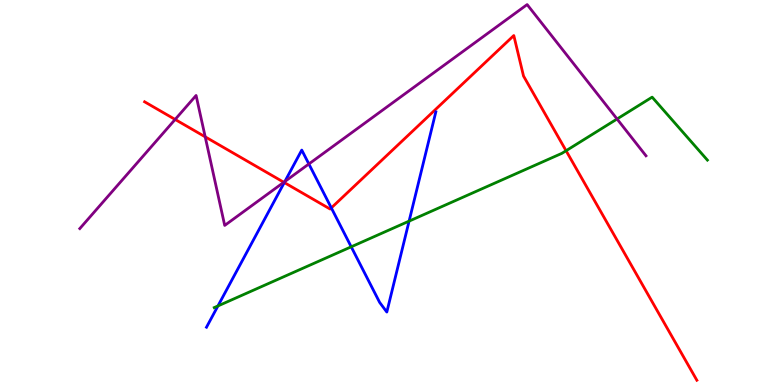[{'lines': ['blue', 'red'], 'intersections': [{'x': 3.67, 'y': 5.26}, {'x': 4.28, 'y': 4.6}]}, {'lines': ['green', 'red'], 'intersections': [{'x': 7.3, 'y': 6.09}]}, {'lines': ['purple', 'red'], 'intersections': [{'x': 2.26, 'y': 6.9}, {'x': 2.65, 'y': 6.45}, {'x': 3.66, 'y': 5.27}]}, {'lines': ['blue', 'green'], 'intersections': [{'x': 2.81, 'y': 2.05}, {'x': 4.53, 'y': 3.59}, {'x': 5.28, 'y': 4.26}]}, {'lines': ['blue', 'purple'], 'intersections': [{'x': 3.68, 'y': 5.29}, {'x': 3.99, 'y': 5.74}]}, {'lines': ['green', 'purple'], 'intersections': [{'x': 7.96, 'y': 6.91}]}]